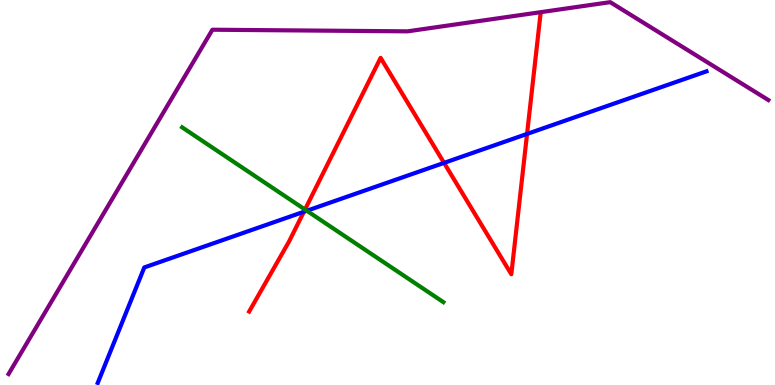[{'lines': ['blue', 'red'], 'intersections': [{'x': 3.92, 'y': 4.5}, {'x': 5.73, 'y': 5.77}, {'x': 6.8, 'y': 6.52}]}, {'lines': ['green', 'red'], 'intersections': [{'x': 3.94, 'y': 4.56}]}, {'lines': ['purple', 'red'], 'intersections': []}, {'lines': ['blue', 'green'], 'intersections': [{'x': 3.96, 'y': 4.53}]}, {'lines': ['blue', 'purple'], 'intersections': []}, {'lines': ['green', 'purple'], 'intersections': []}]